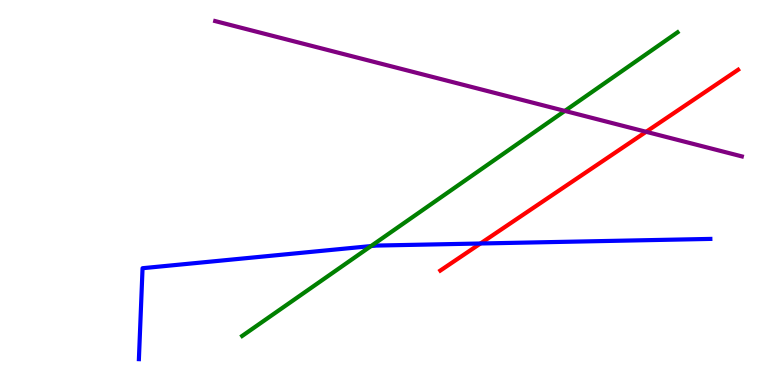[{'lines': ['blue', 'red'], 'intersections': [{'x': 6.2, 'y': 3.68}]}, {'lines': ['green', 'red'], 'intersections': []}, {'lines': ['purple', 'red'], 'intersections': [{'x': 8.34, 'y': 6.58}]}, {'lines': ['blue', 'green'], 'intersections': [{'x': 4.79, 'y': 3.61}]}, {'lines': ['blue', 'purple'], 'intersections': []}, {'lines': ['green', 'purple'], 'intersections': [{'x': 7.29, 'y': 7.12}]}]